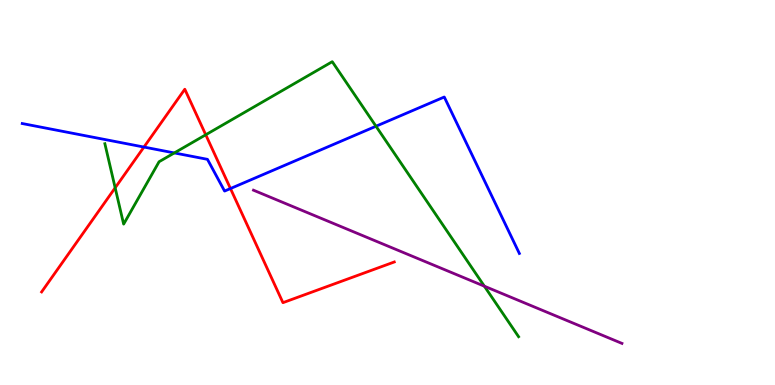[{'lines': ['blue', 'red'], 'intersections': [{'x': 1.86, 'y': 6.18}, {'x': 2.97, 'y': 5.1}]}, {'lines': ['green', 'red'], 'intersections': [{'x': 1.49, 'y': 5.12}, {'x': 2.65, 'y': 6.5}]}, {'lines': ['purple', 'red'], 'intersections': []}, {'lines': ['blue', 'green'], 'intersections': [{'x': 2.25, 'y': 6.03}, {'x': 4.85, 'y': 6.72}]}, {'lines': ['blue', 'purple'], 'intersections': []}, {'lines': ['green', 'purple'], 'intersections': [{'x': 6.25, 'y': 2.57}]}]